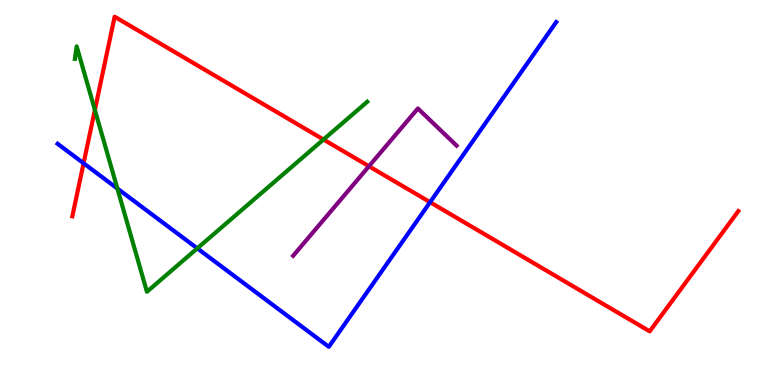[{'lines': ['blue', 'red'], 'intersections': [{'x': 1.08, 'y': 5.76}, {'x': 5.55, 'y': 4.75}]}, {'lines': ['green', 'red'], 'intersections': [{'x': 1.22, 'y': 7.14}, {'x': 4.17, 'y': 6.38}]}, {'lines': ['purple', 'red'], 'intersections': [{'x': 4.76, 'y': 5.68}]}, {'lines': ['blue', 'green'], 'intersections': [{'x': 1.51, 'y': 5.1}, {'x': 2.55, 'y': 3.55}]}, {'lines': ['blue', 'purple'], 'intersections': []}, {'lines': ['green', 'purple'], 'intersections': []}]